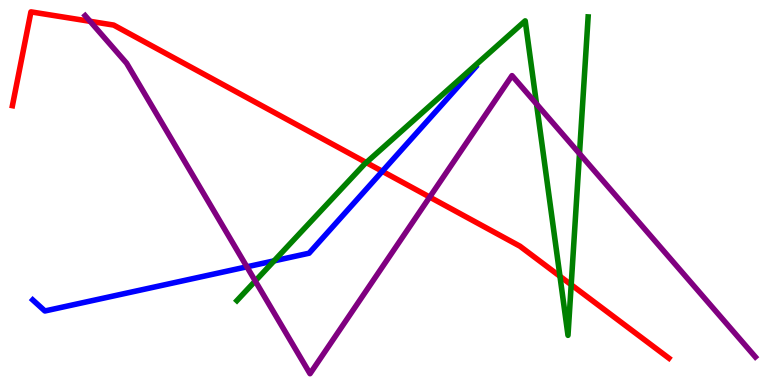[{'lines': ['blue', 'red'], 'intersections': [{'x': 4.93, 'y': 5.55}]}, {'lines': ['green', 'red'], 'intersections': [{'x': 4.73, 'y': 5.78}, {'x': 7.23, 'y': 2.82}, {'x': 7.37, 'y': 2.6}]}, {'lines': ['purple', 'red'], 'intersections': [{'x': 1.16, 'y': 9.45}, {'x': 5.54, 'y': 4.88}]}, {'lines': ['blue', 'green'], 'intersections': [{'x': 3.54, 'y': 3.22}]}, {'lines': ['blue', 'purple'], 'intersections': [{'x': 3.19, 'y': 3.07}]}, {'lines': ['green', 'purple'], 'intersections': [{'x': 3.29, 'y': 2.7}, {'x': 6.92, 'y': 7.3}, {'x': 7.48, 'y': 6.01}]}]